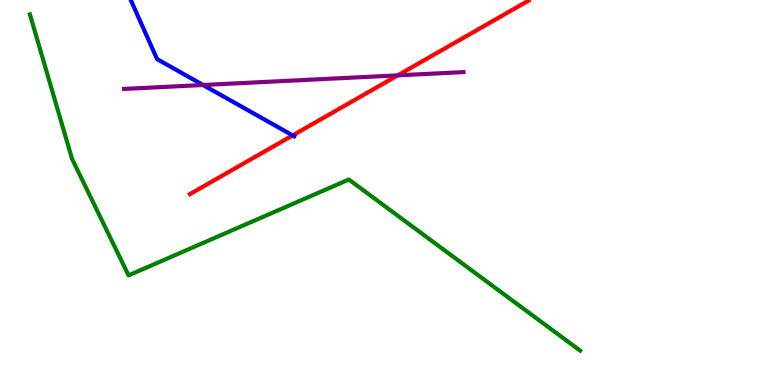[{'lines': ['blue', 'red'], 'intersections': [{'x': 3.78, 'y': 6.48}]}, {'lines': ['green', 'red'], 'intersections': []}, {'lines': ['purple', 'red'], 'intersections': [{'x': 5.13, 'y': 8.04}]}, {'lines': ['blue', 'green'], 'intersections': []}, {'lines': ['blue', 'purple'], 'intersections': [{'x': 2.62, 'y': 7.79}]}, {'lines': ['green', 'purple'], 'intersections': []}]